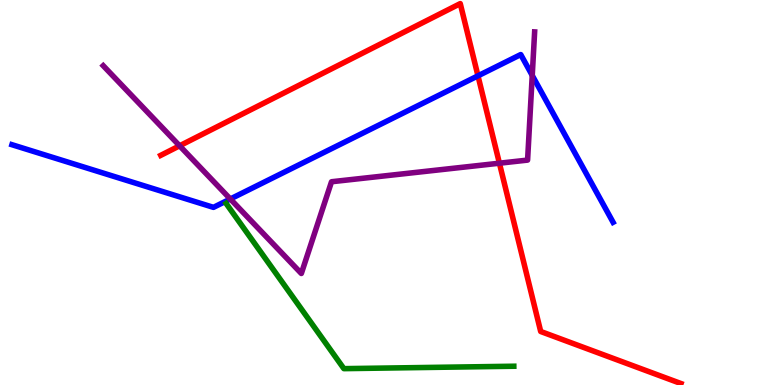[{'lines': ['blue', 'red'], 'intersections': [{'x': 6.17, 'y': 8.03}]}, {'lines': ['green', 'red'], 'intersections': []}, {'lines': ['purple', 'red'], 'intersections': [{'x': 2.32, 'y': 6.21}, {'x': 6.44, 'y': 5.76}]}, {'lines': ['blue', 'green'], 'intersections': []}, {'lines': ['blue', 'purple'], 'intersections': [{'x': 2.97, 'y': 4.83}, {'x': 6.87, 'y': 8.04}]}, {'lines': ['green', 'purple'], 'intersections': []}]